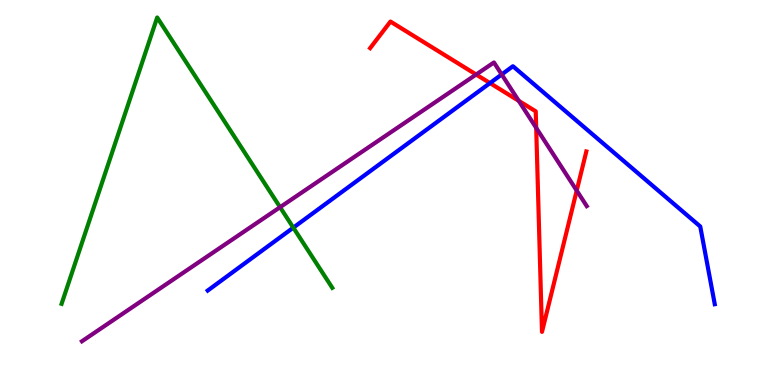[{'lines': ['blue', 'red'], 'intersections': [{'x': 6.32, 'y': 7.84}]}, {'lines': ['green', 'red'], 'intersections': []}, {'lines': ['purple', 'red'], 'intersections': [{'x': 6.14, 'y': 8.06}, {'x': 6.69, 'y': 7.38}, {'x': 6.92, 'y': 6.68}, {'x': 7.44, 'y': 5.05}]}, {'lines': ['blue', 'green'], 'intersections': [{'x': 3.78, 'y': 4.09}]}, {'lines': ['blue', 'purple'], 'intersections': [{'x': 6.47, 'y': 8.07}]}, {'lines': ['green', 'purple'], 'intersections': [{'x': 3.61, 'y': 4.62}]}]